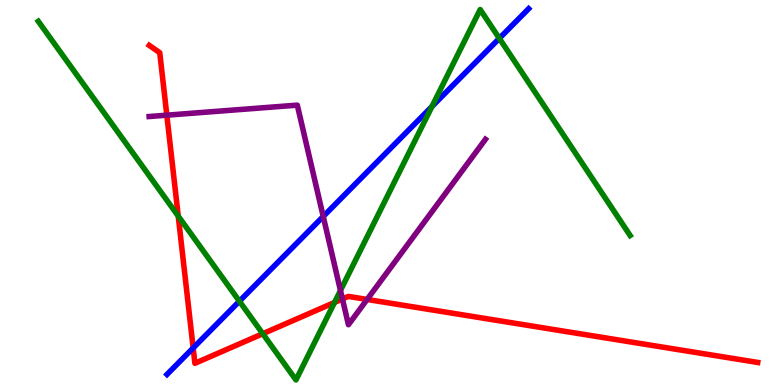[{'lines': ['blue', 'red'], 'intersections': [{'x': 2.49, 'y': 0.962}]}, {'lines': ['green', 'red'], 'intersections': [{'x': 2.3, 'y': 4.39}, {'x': 3.39, 'y': 1.33}, {'x': 4.32, 'y': 2.14}]}, {'lines': ['purple', 'red'], 'intersections': [{'x': 2.15, 'y': 7.01}, {'x': 4.42, 'y': 2.23}, {'x': 4.74, 'y': 2.22}]}, {'lines': ['blue', 'green'], 'intersections': [{'x': 3.09, 'y': 2.18}, {'x': 5.57, 'y': 7.23}, {'x': 6.44, 'y': 9.0}]}, {'lines': ['blue', 'purple'], 'intersections': [{'x': 4.17, 'y': 4.38}]}, {'lines': ['green', 'purple'], 'intersections': [{'x': 4.39, 'y': 2.46}]}]